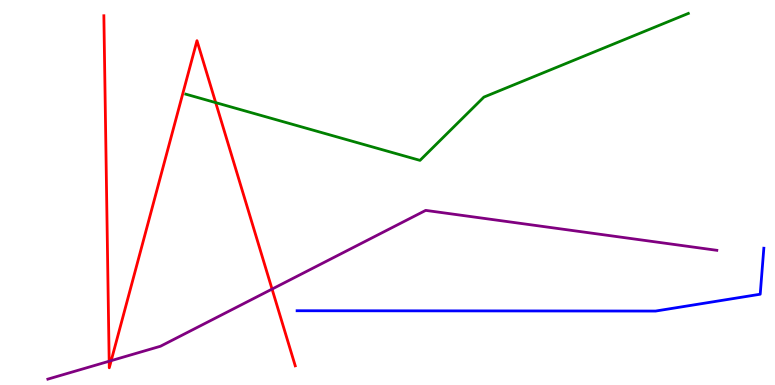[{'lines': ['blue', 'red'], 'intersections': []}, {'lines': ['green', 'red'], 'intersections': [{'x': 2.78, 'y': 7.33}]}, {'lines': ['purple', 'red'], 'intersections': [{'x': 1.41, 'y': 0.617}, {'x': 1.43, 'y': 0.633}, {'x': 3.51, 'y': 2.49}]}, {'lines': ['blue', 'green'], 'intersections': []}, {'lines': ['blue', 'purple'], 'intersections': []}, {'lines': ['green', 'purple'], 'intersections': []}]